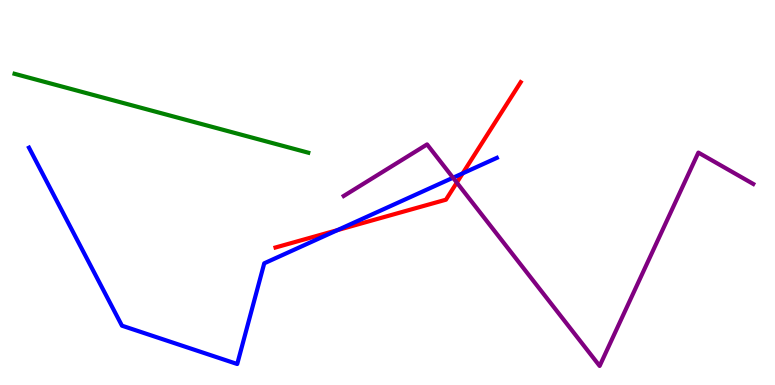[{'lines': ['blue', 'red'], 'intersections': [{'x': 4.35, 'y': 4.02}, {'x': 5.97, 'y': 5.5}]}, {'lines': ['green', 'red'], 'intersections': []}, {'lines': ['purple', 'red'], 'intersections': [{'x': 5.89, 'y': 5.26}]}, {'lines': ['blue', 'green'], 'intersections': []}, {'lines': ['blue', 'purple'], 'intersections': [{'x': 5.85, 'y': 5.38}]}, {'lines': ['green', 'purple'], 'intersections': []}]